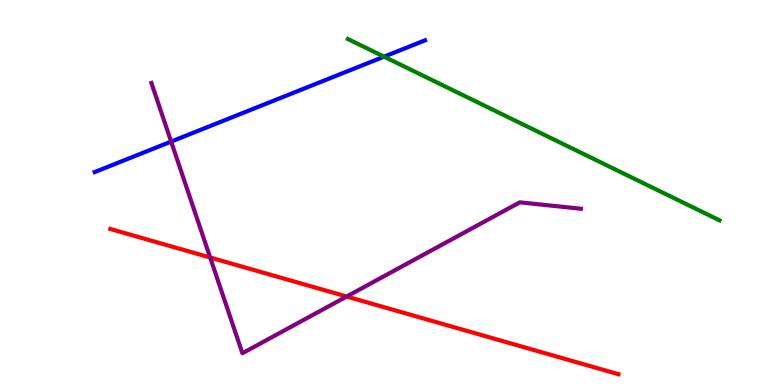[{'lines': ['blue', 'red'], 'intersections': []}, {'lines': ['green', 'red'], 'intersections': []}, {'lines': ['purple', 'red'], 'intersections': [{'x': 2.71, 'y': 3.31}, {'x': 4.47, 'y': 2.3}]}, {'lines': ['blue', 'green'], 'intersections': [{'x': 4.96, 'y': 8.53}]}, {'lines': ['blue', 'purple'], 'intersections': [{'x': 2.21, 'y': 6.32}]}, {'lines': ['green', 'purple'], 'intersections': []}]